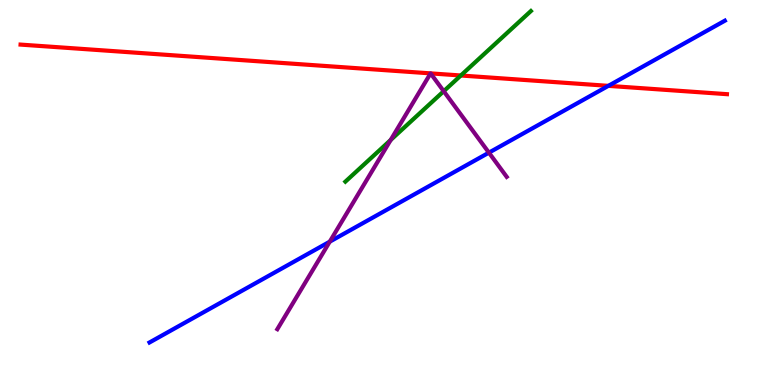[{'lines': ['blue', 'red'], 'intersections': [{'x': 7.85, 'y': 7.77}]}, {'lines': ['green', 'red'], 'intersections': [{'x': 5.95, 'y': 8.04}]}, {'lines': ['purple', 'red'], 'intersections': [{'x': 5.56, 'y': 8.09}, {'x': 5.56, 'y': 8.09}]}, {'lines': ['blue', 'green'], 'intersections': []}, {'lines': ['blue', 'purple'], 'intersections': [{'x': 4.26, 'y': 3.72}, {'x': 6.31, 'y': 6.03}]}, {'lines': ['green', 'purple'], 'intersections': [{'x': 5.04, 'y': 6.36}, {'x': 5.73, 'y': 7.63}]}]